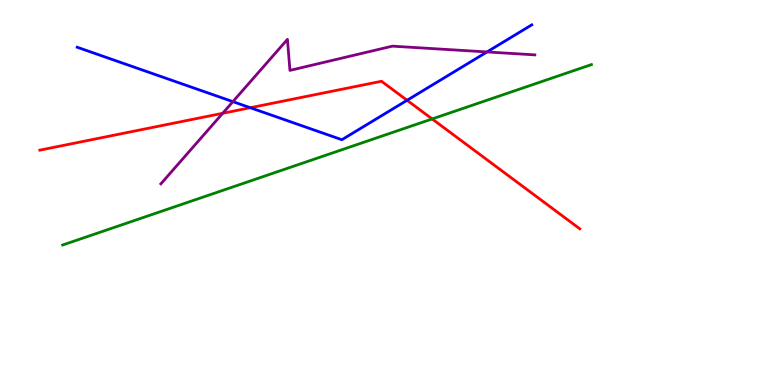[{'lines': ['blue', 'red'], 'intersections': [{'x': 3.23, 'y': 7.2}, {'x': 5.25, 'y': 7.4}]}, {'lines': ['green', 'red'], 'intersections': [{'x': 5.58, 'y': 6.91}]}, {'lines': ['purple', 'red'], 'intersections': [{'x': 2.87, 'y': 7.06}]}, {'lines': ['blue', 'green'], 'intersections': []}, {'lines': ['blue', 'purple'], 'intersections': [{'x': 3.0, 'y': 7.36}, {'x': 6.28, 'y': 8.65}]}, {'lines': ['green', 'purple'], 'intersections': []}]